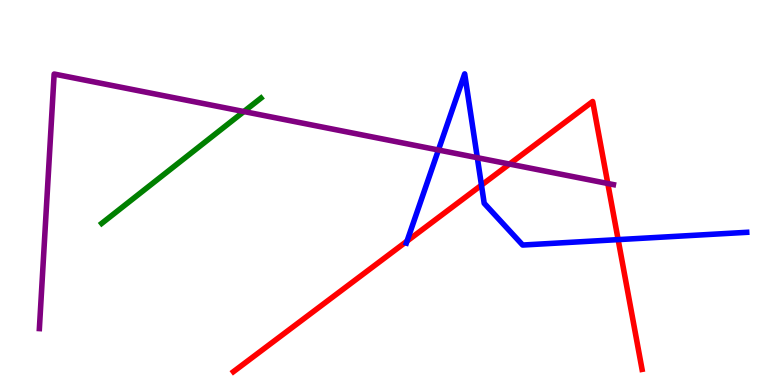[{'lines': ['blue', 'red'], 'intersections': [{'x': 5.25, 'y': 3.74}, {'x': 6.21, 'y': 5.19}, {'x': 7.98, 'y': 3.78}]}, {'lines': ['green', 'red'], 'intersections': []}, {'lines': ['purple', 'red'], 'intersections': [{'x': 6.57, 'y': 5.74}, {'x': 7.84, 'y': 5.23}]}, {'lines': ['blue', 'green'], 'intersections': []}, {'lines': ['blue', 'purple'], 'intersections': [{'x': 5.66, 'y': 6.1}, {'x': 6.16, 'y': 5.9}]}, {'lines': ['green', 'purple'], 'intersections': [{'x': 3.15, 'y': 7.1}]}]